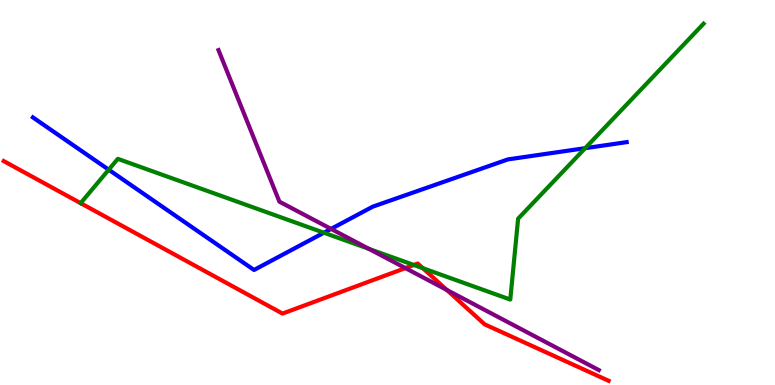[{'lines': ['blue', 'red'], 'intersections': []}, {'lines': ['green', 'red'], 'intersections': [{'x': 5.34, 'y': 3.12}, {'x': 5.46, 'y': 3.03}]}, {'lines': ['purple', 'red'], 'intersections': [{'x': 5.23, 'y': 3.04}, {'x': 5.76, 'y': 2.47}]}, {'lines': ['blue', 'green'], 'intersections': [{'x': 1.4, 'y': 5.59}, {'x': 4.18, 'y': 3.96}, {'x': 7.55, 'y': 6.15}]}, {'lines': ['blue', 'purple'], 'intersections': [{'x': 4.27, 'y': 4.05}]}, {'lines': ['green', 'purple'], 'intersections': [{'x': 4.76, 'y': 3.54}]}]